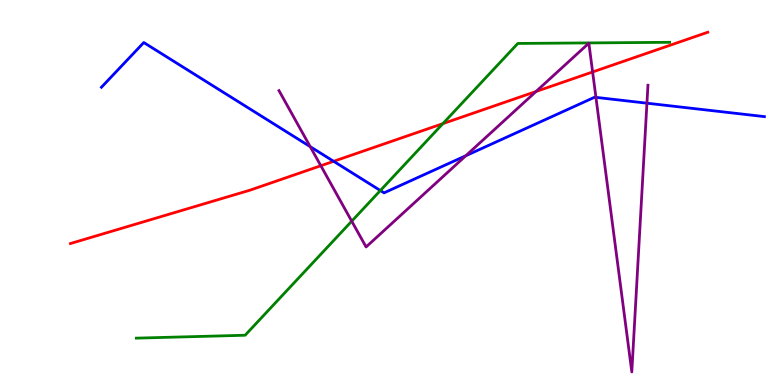[{'lines': ['blue', 'red'], 'intersections': [{'x': 4.31, 'y': 5.81}]}, {'lines': ['green', 'red'], 'intersections': [{'x': 5.71, 'y': 6.79}]}, {'lines': ['purple', 'red'], 'intersections': [{'x': 4.14, 'y': 5.7}, {'x': 6.92, 'y': 7.62}, {'x': 7.65, 'y': 8.13}]}, {'lines': ['blue', 'green'], 'intersections': [{'x': 4.91, 'y': 5.05}]}, {'lines': ['blue', 'purple'], 'intersections': [{'x': 4.0, 'y': 6.19}, {'x': 6.01, 'y': 5.96}, {'x': 7.69, 'y': 7.47}, {'x': 8.35, 'y': 7.32}]}, {'lines': ['green', 'purple'], 'intersections': [{'x': 4.54, 'y': 4.26}]}]